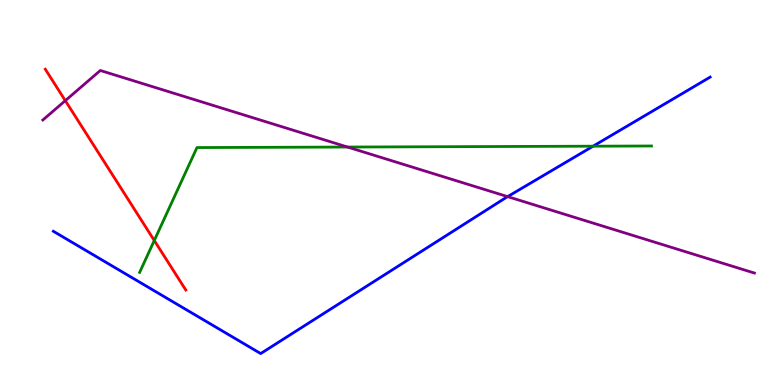[{'lines': ['blue', 'red'], 'intersections': []}, {'lines': ['green', 'red'], 'intersections': [{'x': 1.99, 'y': 3.75}]}, {'lines': ['purple', 'red'], 'intersections': [{'x': 0.843, 'y': 7.39}]}, {'lines': ['blue', 'green'], 'intersections': [{'x': 7.65, 'y': 6.2}]}, {'lines': ['blue', 'purple'], 'intersections': [{'x': 6.55, 'y': 4.89}]}, {'lines': ['green', 'purple'], 'intersections': [{'x': 4.48, 'y': 6.18}]}]